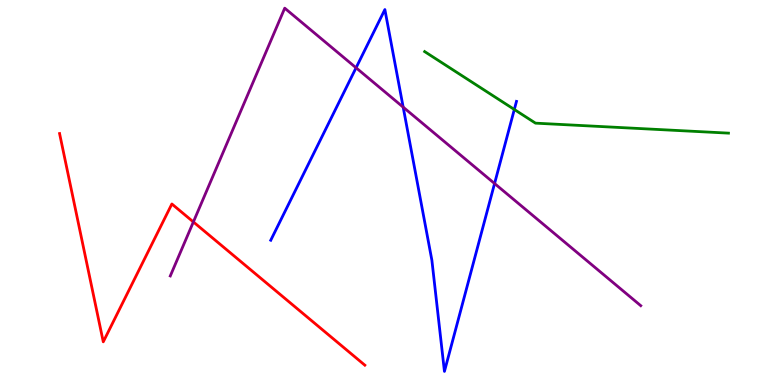[{'lines': ['blue', 'red'], 'intersections': []}, {'lines': ['green', 'red'], 'intersections': []}, {'lines': ['purple', 'red'], 'intersections': [{'x': 2.5, 'y': 4.24}]}, {'lines': ['blue', 'green'], 'intersections': [{'x': 6.64, 'y': 7.16}]}, {'lines': ['blue', 'purple'], 'intersections': [{'x': 4.59, 'y': 8.24}, {'x': 5.2, 'y': 7.22}, {'x': 6.38, 'y': 5.23}]}, {'lines': ['green', 'purple'], 'intersections': []}]